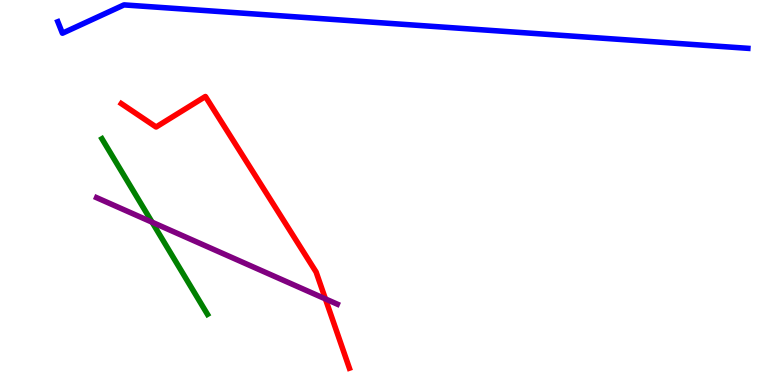[{'lines': ['blue', 'red'], 'intersections': []}, {'lines': ['green', 'red'], 'intersections': []}, {'lines': ['purple', 'red'], 'intersections': [{'x': 4.2, 'y': 2.24}]}, {'lines': ['blue', 'green'], 'intersections': []}, {'lines': ['blue', 'purple'], 'intersections': []}, {'lines': ['green', 'purple'], 'intersections': [{'x': 1.96, 'y': 4.23}]}]